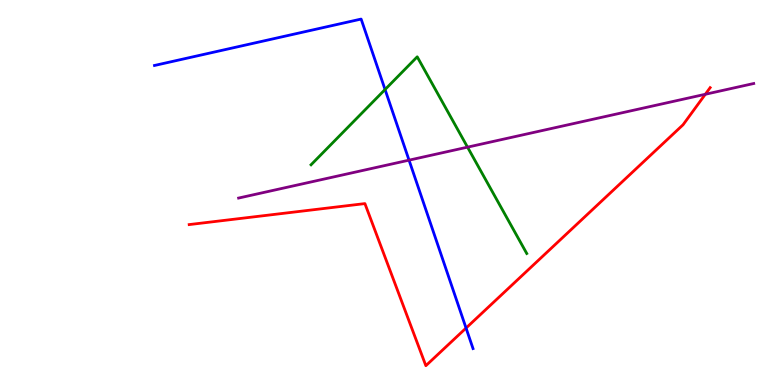[{'lines': ['blue', 'red'], 'intersections': [{'x': 6.01, 'y': 1.48}]}, {'lines': ['green', 'red'], 'intersections': []}, {'lines': ['purple', 'red'], 'intersections': [{'x': 9.1, 'y': 7.55}]}, {'lines': ['blue', 'green'], 'intersections': [{'x': 4.97, 'y': 7.67}]}, {'lines': ['blue', 'purple'], 'intersections': [{'x': 5.28, 'y': 5.84}]}, {'lines': ['green', 'purple'], 'intersections': [{'x': 6.03, 'y': 6.18}]}]